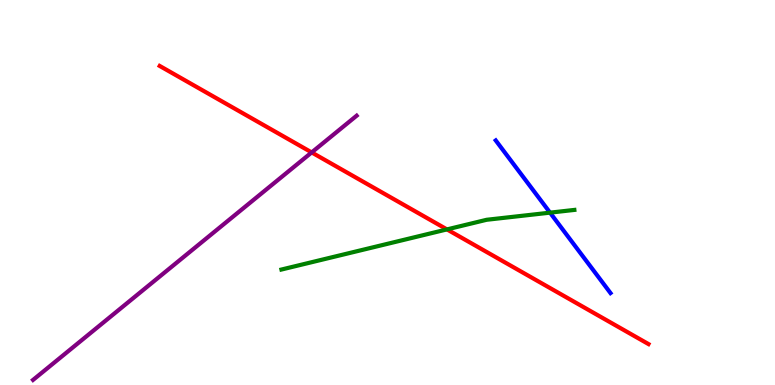[{'lines': ['blue', 'red'], 'intersections': []}, {'lines': ['green', 'red'], 'intersections': [{'x': 5.77, 'y': 4.04}]}, {'lines': ['purple', 'red'], 'intersections': [{'x': 4.02, 'y': 6.04}]}, {'lines': ['blue', 'green'], 'intersections': [{'x': 7.1, 'y': 4.48}]}, {'lines': ['blue', 'purple'], 'intersections': []}, {'lines': ['green', 'purple'], 'intersections': []}]